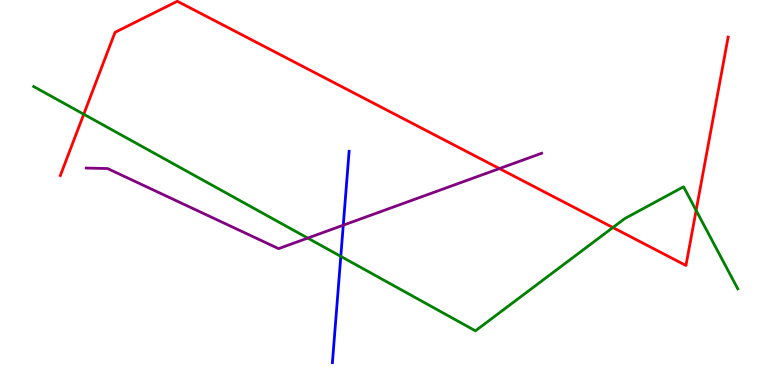[{'lines': ['blue', 'red'], 'intersections': []}, {'lines': ['green', 'red'], 'intersections': [{'x': 1.08, 'y': 7.03}, {'x': 7.91, 'y': 4.09}, {'x': 8.98, 'y': 4.53}]}, {'lines': ['purple', 'red'], 'intersections': [{'x': 6.44, 'y': 5.62}]}, {'lines': ['blue', 'green'], 'intersections': [{'x': 4.4, 'y': 3.34}]}, {'lines': ['blue', 'purple'], 'intersections': [{'x': 4.43, 'y': 4.15}]}, {'lines': ['green', 'purple'], 'intersections': [{'x': 3.97, 'y': 3.82}]}]